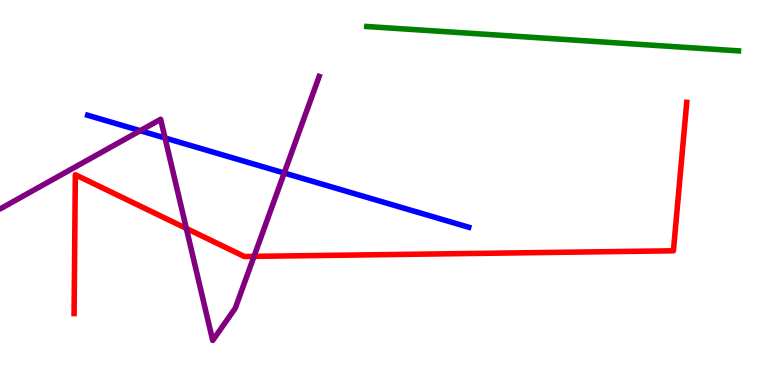[{'lines': ['blue', 'red'], 'intersections': []}, {'lines': ['green', 'red'], 'intersections': []}, {'lines': ['purple', 'red'], 'intersections': [{'x': 2.4, 'y': 4.07}, {'x': 3.28, 'y': 3.34}]}, {'lines': ['blue', 'green'], 'intersections': []}, {'lines': ['blue', 'purple'], 'intersections': [{'x': 1.81, 'y': 6.61}, {'x': 2.13, 'y': 6.42}, {'x': 3.67, 'y': 5.51}]}, {'lines': ['green', 'purple'], 'intersections': []}]